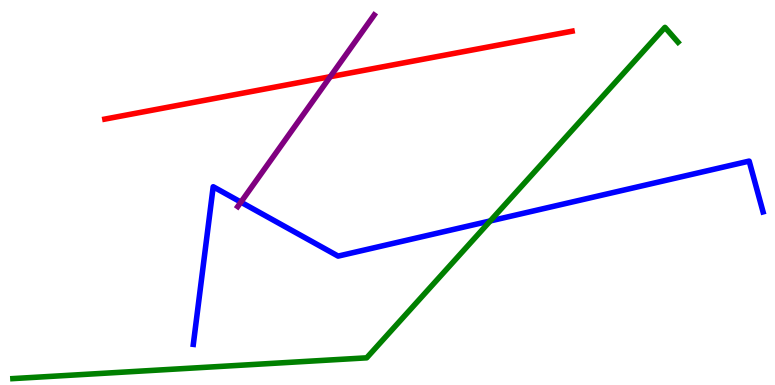[{'lines': ['blue', 'red'], 'intersections': []}, {'lines': ['green', 'red'], 'intersections': []}, {'lines': ['purple', 'red'], 'intersections': [{'x': 4.26, 'y': 8.01}]}, {'lines': ['blue', 'green'], 'intersections': [{'x': 6.33, 'y': 4.26}]}, {'lines': ['blue', 'purple'], 'intersections': [{'x': 3.11, 'y': 4.75}]}, {'lines': ['green', 'purple'], 'intersections': []}]